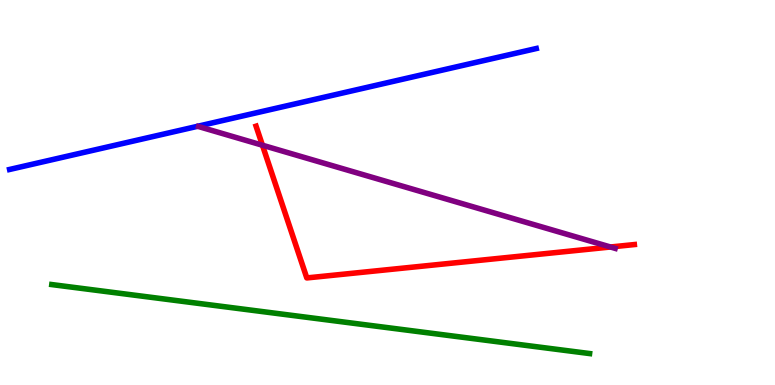[{'lines': ['blue', 'red'], 'intersections': []}, {'lines': ['green', 'red'], 'intersections': []}, {'lines': ['purple', 'red'], 'intersections': [{'x': 3.39, 'y': 6.23}, {'x': 7.88, 'y': 3.58}]}, {'lines': ['blue', 'green'], 'intersections': []}, {'lines': ['blue', 'purple'], 'intersections': []}, {'lines': ['green', 'purple'], 'intersections': []}]